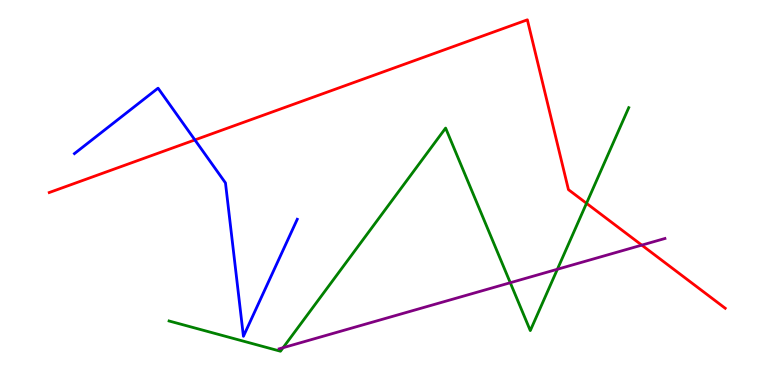[{'lines': ['blue', 'red'], 'intersections': [{'x': 2.51, 'y': 6.37}]}, {'lines': ['green', 'red'], 'intersections': [{'x': 7.57, 'y': 4.72}]}, {'lines': ['purple', 'red'], 'intersections': [{'x': 8.28, 'y': 3.63}]}, {'lines': ['blue', 'green'], 'intersections': []}, {'lines': ['blue', 'purple'], 'intersections': []}, {'lines': ['green', 'purple'], 'intersections': [{'x': 3.65, 'y': 0.969}, {'x': 6.58, 'y': 2.66}, {'x': 7.19, 'y': 3.01}]}]